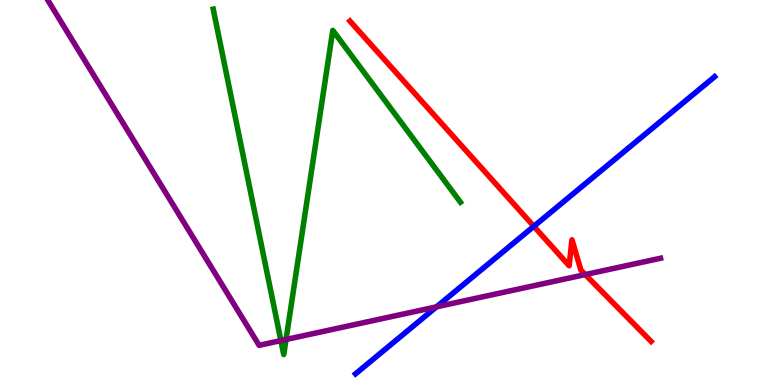[{'lines': ['blue', 'red'], 'intersections': [{'x': 6.89, 'y': 4.12}]}, {'lines': ['green', 'red'], 'intersections': []}, {'lines': ['purple', 'red'], 'intersections': [{'x': 7.55, 'y': 2.87}]}, {'lines': ['blue', 'green'], 'intersections': []}, {'lines': ['blue', 'purple'], 'intersections': [{'x': 5.63, 'y': 2.03}]}, {'lines': ['green', 'purple'], 'intersections': [{'x': 3.62, 'y': 1.15}, {'x': 3.69, 'y': 1.18}]}]